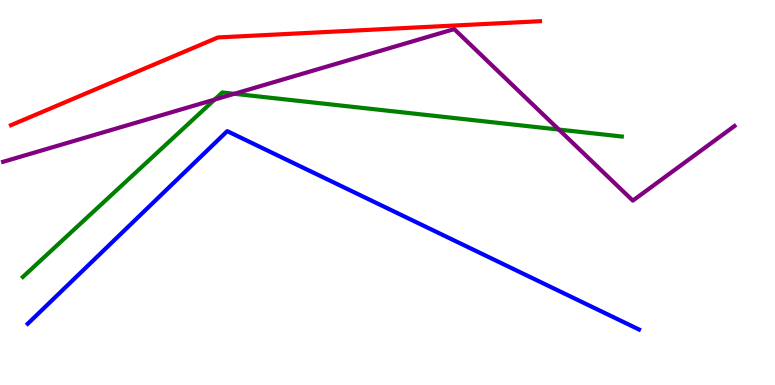[{'lines': ['blue', 'red'], 'intersections': []}, {'lines': ['green', 'red'], 'intersections': []}, {'lines': ['purple', 'red'], 'intersections': []}, {'lines': ['blue', 'green'], 'intersections': []}, {'lines': ['blue', 'purple'], 'intersections': []}, {'lines': ['green', 'purple'], 'intersections': [{'x': 2.77, 'y': 7.41}, {'x': 3.02, 'y': 7.56}, {'x': 7.21, 'y': 6.63}]}]